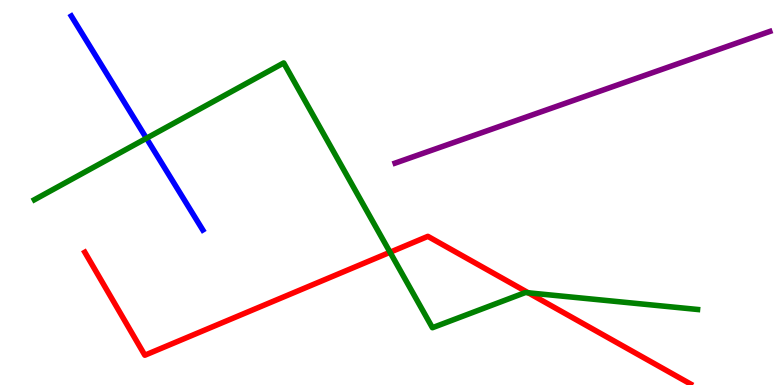[{'lines': ['blue', 'red'], 'intersections': []}, {'lines': ['green', 'red'], 'intersections': [{'x': 5.03, 'y': 3.45}, {'x': 6.82, 'y': 2.39}]}, {'lines': ['purple', 'red'], 'intersections': []}, {'lines': ['blue', 'green'], 'intersections': [{'x': 1.89, 'y': 6.41}]}, {'lines': ['blue', 'purple'], 'intersections': []}, {'lines': ['green', 'purple'], 'intersections': []}]